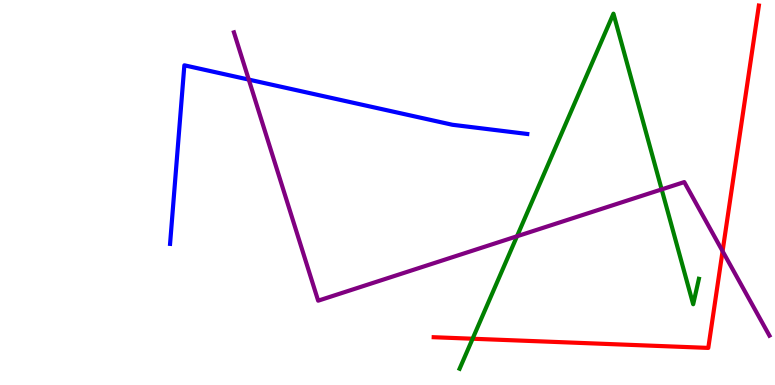[{'lines': ['blue', 'red'], 'intersections': []}, {'lines': ['green', 'red'], 'intersections': [{'x': 6.1, 'y': 1.2}]}, {'lines': ['purple', 'red'], 'intersections': [{'x': 9.32, 'y': 3.48}]}, {'lines': ['blue', 'green'], 'intersections': []}, {'lines': ['blue', 'purple'], 'intersections': [{'x': 3.21, 'y': 7.93}]}, {'lines': ['green', 'purple'], 'intersections': [{'x': 6.67, 'y': 3.86}, {'x': 8.54, 'y': 5.08}]}]